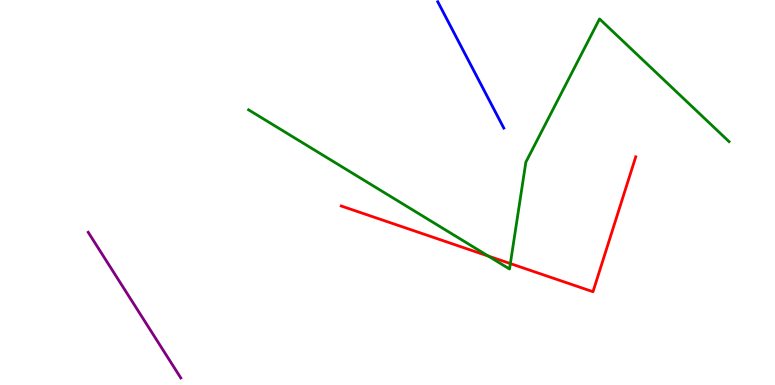[{'lines': ['blue', 'red'], 'intersections': []}, {'lines': ['green', 'red'], 'intersections': [{'x': 6.3, 'y': 3.35}, {'x': 6.59, 'y': 3.15}]}, {'lines': ['purple', 'red'], 'intersections': []}, {'lines': ['blue', 'green'], 'intersections': []}, {'lines': ['blue', 'purple'], 'intersections': []}, {'lines': ['green', 'purple'], 'intersections': []}]